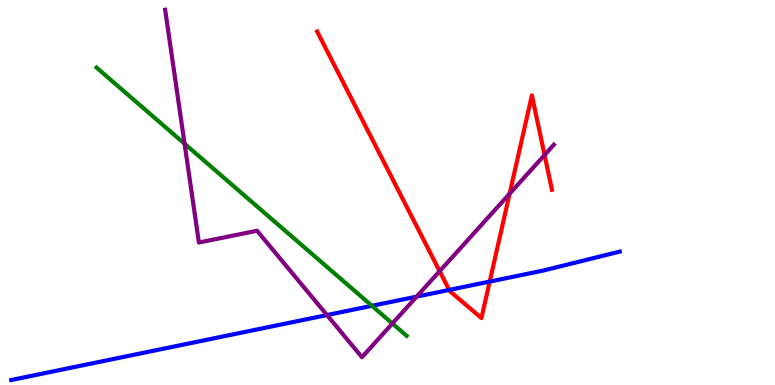[{'lines': ['blue', 'red'], 'intersections': [{'x': 5.8, 'y': 2.47}, {'x': 6.32, 'y': 2.69}]}, {'lines': ['green', 'red'], 'intersections': []}, {'lines': ['purple', 'red'], 'intersections': [{'x': 5.67, 'y': 2.96}, {'x': 6.58, 'y': 4.97}, {'x': 7.03, 'y': 5.97}]}, {'lines': ['blue', 'green'], 'intersections': [{'x': 4.8, 'y': 2.06}]}, {'lines': ['blue', 'purple'], 'intersections': [{'x': 4.22, 'y': 1.82}, {'x': 5.38, 'y': 2.3}]}, {'lines': ['green', 'purple'], 'intersections': [{'x': 2.38, 'y': 6.27}, {'x': 5.06, 'y': 1.6}]}]